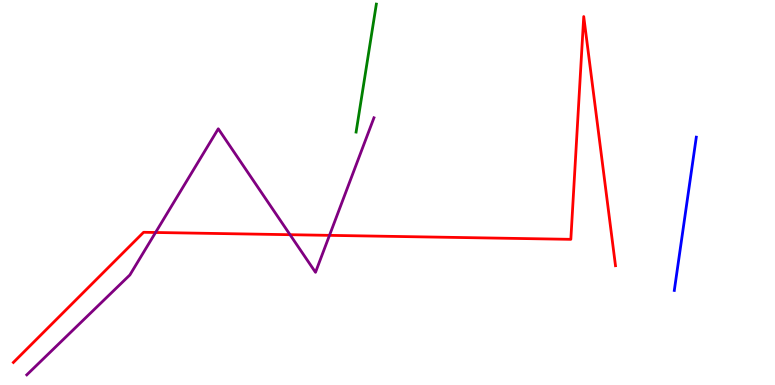[{'lines': ['blue', 'red'], 'intersections': []}, {'lines': ['green', 'red'], 'intersections': []}, {'lines': ['purple', 'red'], 'intersections': [{'x': 2.01, 'y': 3.96}, {'x': 3.74, 'y': 3.9}, {'x': 4.25, 'y': 3.89}]}, {'lines': ['blue', 'green'], 'intersections': []}, {'lines': ['blue', 'purple'], 'intersections': []}, {'lines': ['green', 'purple'], 'intersections': []}]